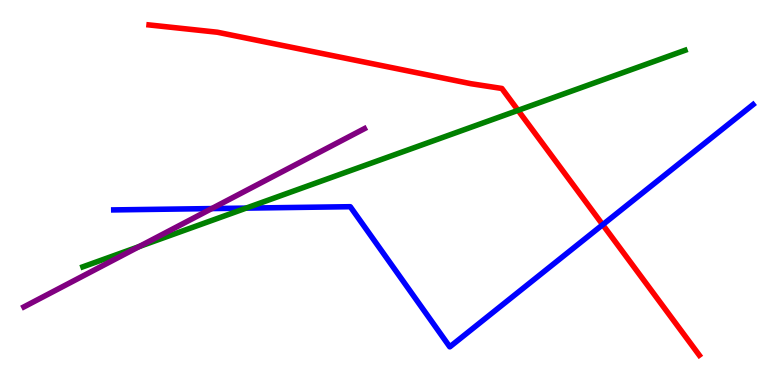[{'lines': ['blue', 'red'], 'intersections': [{'x': 7.78, 'y': 4.16}]}, {'lines': ['green', 'red'], 'intersections': [{'x': 6.68, 'y': 7.13}]}, {'lines': ['purple', 'red'], 'intersections': []}, {'lines': ['blue', 'green'], 'intersections': [{'x': 3.18, 'y': 4.59}]}, {'lines': ['blue', 'purple'], 'intersections': [{'x': 2.73, 'y': 4.58}]}, {'lines': ['green', 'purple'], 'intersections': [{'x': 1.8, 'y': 3.6}]}]